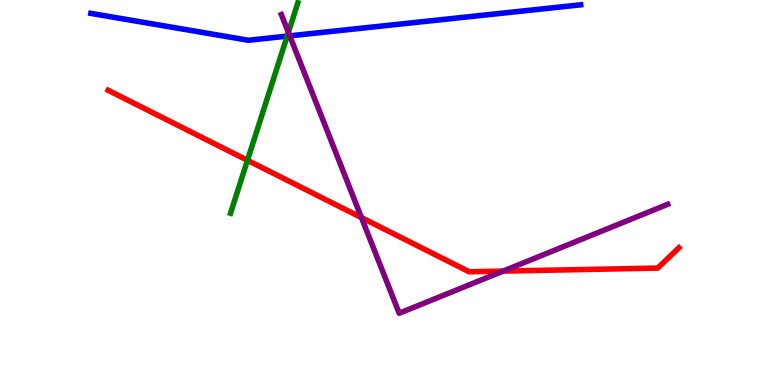[{'lines': ['blue', 'red'], 'intersections': []}, {'lines': ['green', 'red'], 'intersections': [{'x': 3.19, 'y': 5.84}]}, {'lines': ['purple', 'red'], 'intersections': [{'x': 4.66, 'y': 4.35}, {'x': 6.49, 'y': 2.96}]}, {'lines': ['blue', 'green'], 'intersections': [{'x': 3.71, 'y': 9.06}]}, {'lines': ['blue', 'purple'], 'intersections': [{'x': 3.74, 'y': 9.07}]}, {'lines': ['green', 'purple'], 'intersections': [{'x': 3.72, 'y': 9.16}]}]